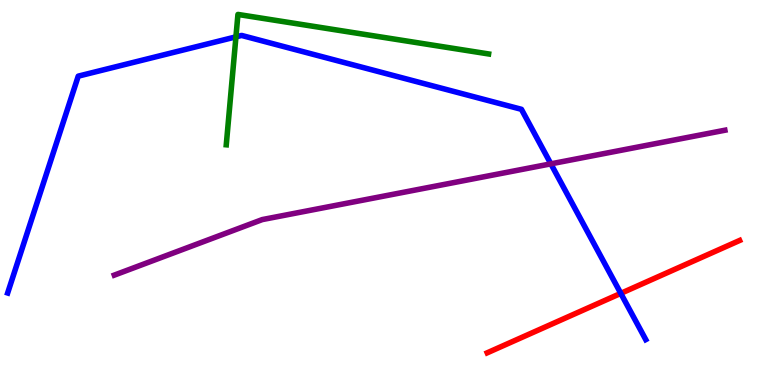[{'lines': ['blue', 'red'], 'intersections': [{'x': 8.01, 'y': 2.38}]}, {'lines': ['green', 'red'], 'intersections': []}, {'lines': ['purple', 'red'], 'intersections': []}, {'lines': ['blue', 'green'], 'intersections': [{'x': 3.04, 'y': 9.04}]}, {'lines': ['blue', 'purple'], 'intersections': [{'x': 7.11, 'y': 5.74}]}, {'lines': ['green', 'purple'], 'intersections': []}]